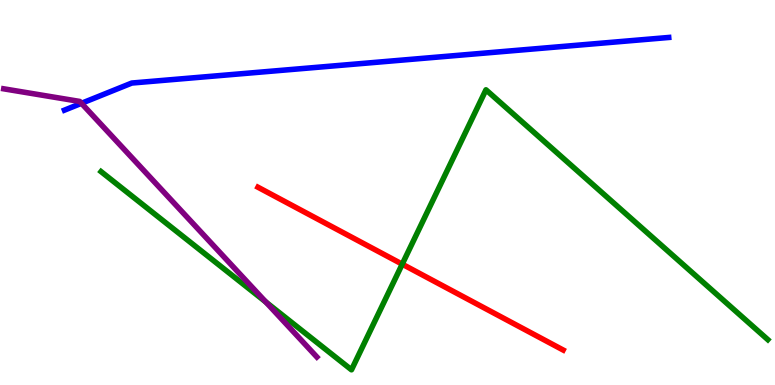[{'lines': ['blue', 'red'], 'intersections': []}, {'lines': ['green', 'red'], 'intersections': [{'x': 5.19, 'y': 3.14}]}, {'lines': ['purple', 'red'], 'intersections': []}, {'lines': ['blue', 'green'], 'intersections': []}, {'lines': ['blue', 'purple'], 'intersections': [{'x': 1.05, 'y': 7.32}]}, {'lines': ['green', 'purple'], 'intersections': [{'x': 3.43, 'y': 2.15}]}]